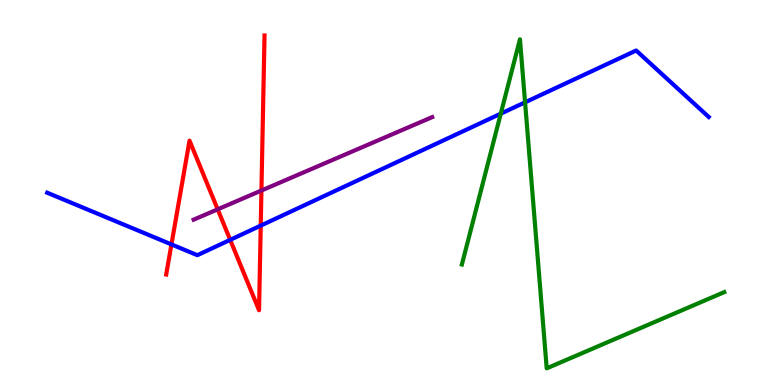[{'lines': ['blue', 'red'], 'intersections': [{'x': 2.21, 'y': 3.65}, {'x': 2.97, 'y': 3.77}, {'x': 3.36, 'y': 4.14}]}, {'lines': ['green', 'red'], 'intersections': []}, {'lines': ['purple', 'red'], 'intersections': [{'x': 2.81, 'y': 4.56}, {'x': 3.37, 'y': 5.05}]}, {'lines': ['blue', 'green'], 'intersections': [{'x': 6.46, 'y': 7.05}, {'x': 6.78, 'y': 7.34}]}, {'lines': ['blue', 'purple'], 'intersections': []}, {'lines': ['green', 'purple'], 'intersections': []}]